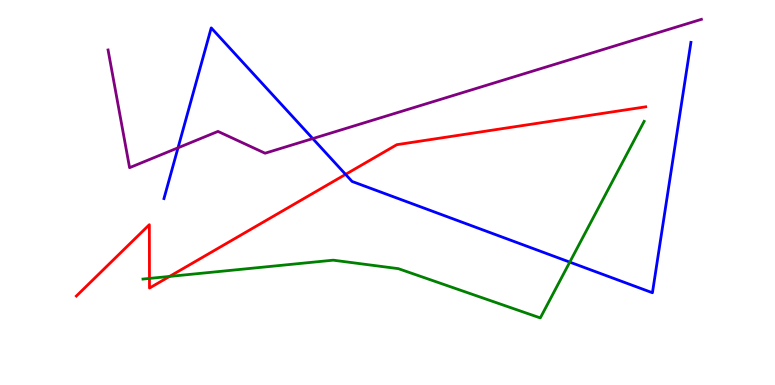[{'lines': ['blue', 'red'], 'intersections': [{'x': 4.46, 'y': 5.47}]}, {'lines': ['green', 'red'], 'intersections': [{'x': 1.93, 'y': 2.77}, {'x': 2.19, 'y': 2.82}]}, {'lines': ['purple', 'red'], 'intersections': []}, {'lines': ['blue', 'green'], 'intersections': [{'x': 7.35, 'y': 3.19}]}, {'lines': ['blue', 'purple'], 'intersections': [{'x': 2.3, 'y': 6.16}, {'x': 4.04, 'y': 6.4}]}, {'lines': ['green', 'purple'], 'intersections': []}]